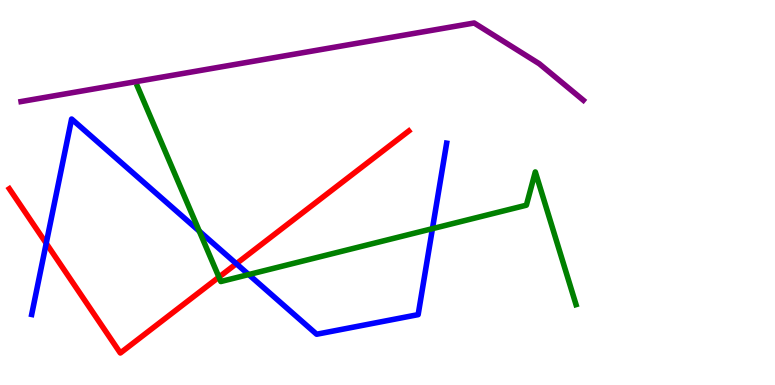[{'lines': ['blue', 'red'], 'intersections': [{'x': 0.596, 'y': 3.68}, {'x': 3.05, 'y': 3.15}]}, {'lines': ['green', 'red'], 'intersections': [{'x': 2.82, 'y': 2.8}]}, {'lines': ['purple', 'red'], 'intersections': []}, {'lines': ['blue', 'green'], 'intersections': [{'x': 2.57, 'y': 4.0}, {'x': 3.21, 'y': 2.87}, {'x': 5.58, 'y': 4.06}]}, {'lines': ['blue', 'purple'], 'intersections': []}, {'lines': ['green', 'purple'], 'intersections': []}]